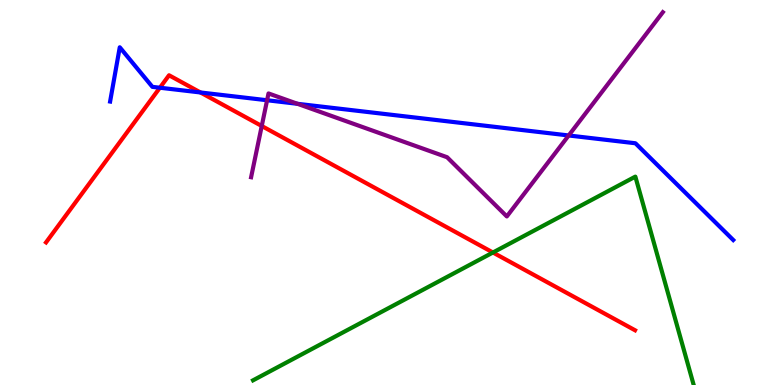[{'lines': ['blue', 'red'], 'intersections': [{'x': 2.06, 'y': 7.72}, {'x': 2.59, 'y': 7.6}]}, {'lines': ['green', 'red'], 'intersections': [{'x': 6.36, 'y': 3.44}]}, {'lines': ['purple', 'red'], 'intersections': [{'x': 3.38, 'y': 6.73}]}, {'lines': ['blue', 'green'], 'intersections': []}, {'lines': ['blue', 'purple'], 'intersections': [{'x': 3.45, 'y': 7.4}, {'x': 3.84, 'y': 7.3}, {'x': 7.34, 'y': 6.48}]}, {'lines': ['green', 'purple'], 'intersections': []}]